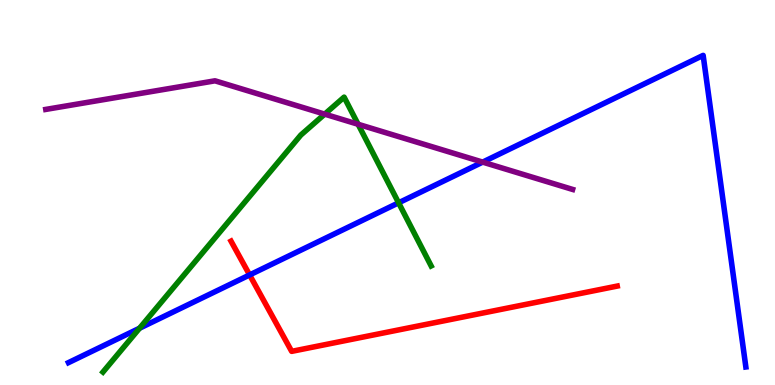[{'lines': ['blue', 'red'], 'intersections': [{'x': 3.22, 'y': 2.86}]}, {'lines': ['green', 'red'], 'intersections': []}, {'lines': ['purple', 'red'], 'intersections': []}, {'lines': ['blue', 'green'], 'intersections': [{'x': 1.8, 'y': 1.47}, {'x': 5.14, 'y': 4.73}]}, {'lines': ['blue', 'purple'], 'intersections': [{'x': 6.23, 'y': 5.79}]}, {'lines': ['green', 'purple'], 'intersections': [{'x': 4.19, 'y': 7.04}, {'x': 4.62, 'y': 6.77}]}]